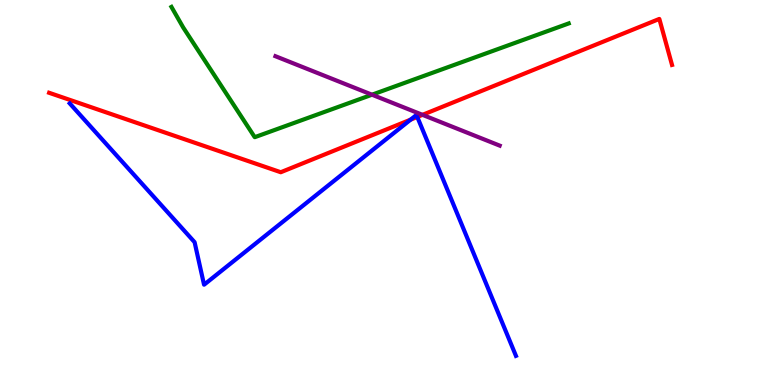[{'lines': ['blue', 'red'], 'intersections': [{'x': 5.3, 'y': 6.89}, {'x': 5.38, 'y': 6.96}]}, {'lines': ['green', 'red'], 'intersections': []}, {'lines': ['purple', 'red'], 'intersections': [{'x': 5.45, 'y': 7.02}]}, {'lines': ['blue', 'green'], 'intersections': []}, {'lines': ['blue', 'purple'], 'intersections': []}, {'lines': ['green', 'purple'], 'intersections': [{'x': 4.8, 'y': 7.54}]}]